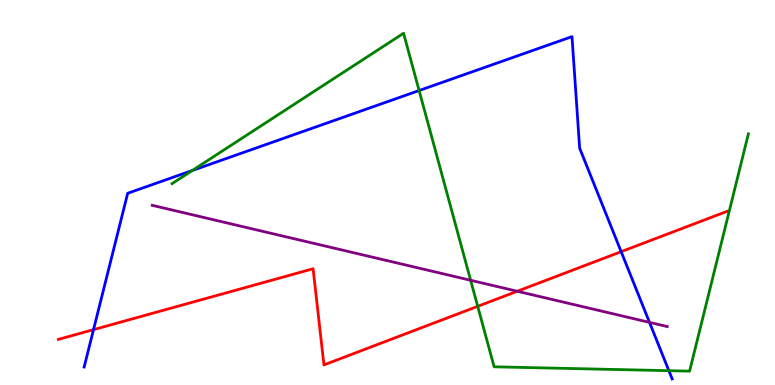[{'lines': ['blue', 'red'], 'intersections': [{'x': 1.21, 'y': 1.44}, {'x': 8.01, 'y': 3.46}]}, {'lines': ['green', 'red'], 'intersections': [{'x': 6.16, 'y': 2.04}]}, {'lines': ['purple', 'red'], 'intersections': [{'x': 6.67, 'y': 2.43}]}, {'lines': ['blue', 'green'], 'intersections': [{'x': 2.48, 'y': 5.57}, {'x': 5.41, 'y': 7.65}, {'x': 8.63, 'y': 0.372}]}, {'lines': ['blue', 'purple'], 'intersections': [{'x': 8.38, 'y': 1.63}]}, {'lines': ['green', 'purple'], 'intersections': [{'x': 6.07, 'y': 2.72}]}]